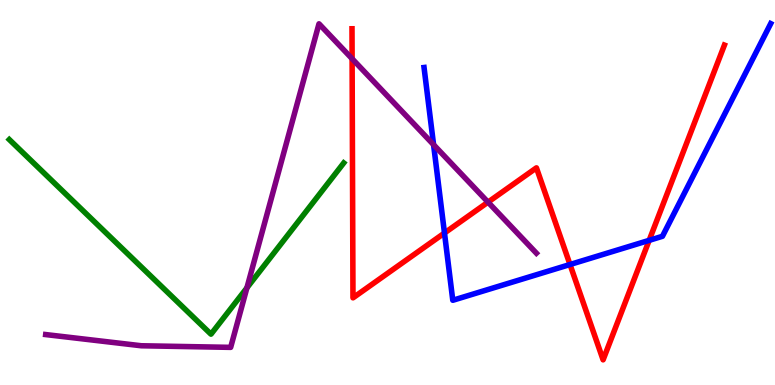[{'lines': ['blue', 'red'], 'intersections': [{'x': 5.74, 'y': 3.95}, {'x': 7.35, 'y': 3.13}, {'x': 8.38, 'y': 3.76}]}, {'lines': ['green', 'red'], 'intersections': []}, {'lines': ['purple', 'red'], 'intersections': [{'x': 4.54, 'y': 8.47}, {'x': 6.3, 'y': 4.75}]}, {'lines': ['blue', 'green'], 'intersections': []}, {'lines': ['blue', 'purple'], 'intersections': [{'x': 5.59, 'y': 6.24}]}, {'lines': ['green', 'purple'], 'intersections': [{'x': 3.19, 'y': 2.52}]}]